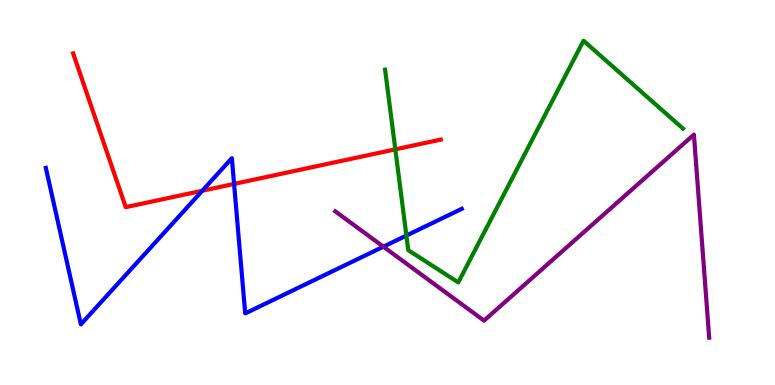[{'lines': ['blue', 'red'], 'intersections': [{'x': 2.61, 'y': 5.05}, {'x': 3.02, 'y': 5.22}]}, {'lines': ['green', 'red'], 'intersections': [{'x': 5.1, 'y': 6.12}]}, {'lines': ['purple', 'red'], 'intersections': []}, {'lines': ['blue', 'green'], 'intersections': [{'x': 5.24, 'y': 3.88}]}, {'lines': ['blue', 'purple'], 'intersections': [{'x': 4.95, 'y': 3.59}]}, {'lines': ['green', 'purple'], 'intersections': []}]